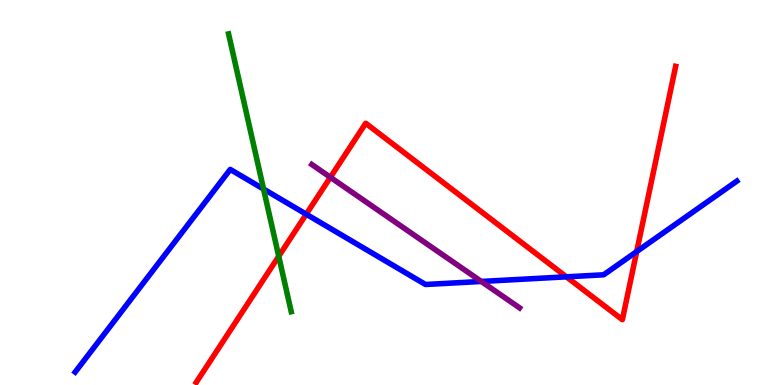[{'lines': ['blue', 'red'], 'intersections': [{'x': 3.95, 'y': 4.44}, {'x': 7.31, 'y': 2.81}, {'x': 8.22, 'y': 3.47}]}, {'lines': ['green', 'red'], 'intersections': [{'x': 3.6, 'y': 3.34}]}, {'lines': ['purple', 'red'], 'intersections': [{'x': 4.26, 'y': 5.39}]}, {'lines': ['blue', 'green'], 'intersections': [{'x': 3.4, 'y': 5.09}]}, {'lines': ['blue', 'purple'], 'intersections': [{'x': 6.21, 'y': 2.69}]}, {'lines': ['green', 'purple'], 'intersections': []}]